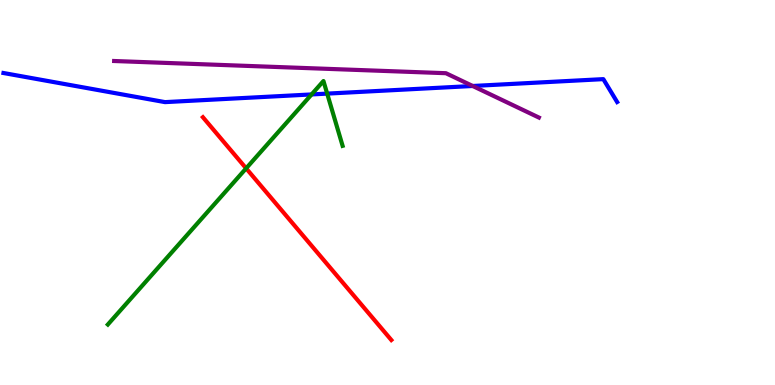[{'lines': ['blue', 'red'], 'intersections': []}, {'lines': ['green', 'red'], 'intersections': [{'x': 3.18, 'y': 5.63}]}, {'lines': ['purple', 'red'], 'intersections': []}, {'lines': ['blue', 'green'], 'intersections': [{'x': 4.02, 'y': 7.55}, {'x': 4.22, 'y': 7.57}]}, {'lines': ['blue', 'purple'], 'intersections': [{'x': 6.1, 'y': 7.77}]}, {'lines': ['green', 'purple'], 'intersections': []}]